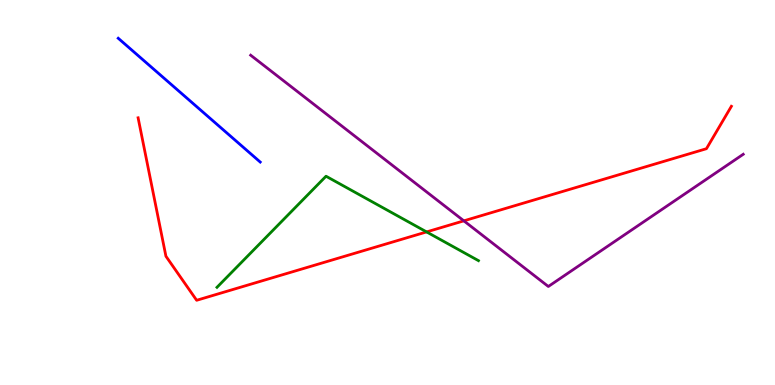[{'lines': ['blue', 'red'], 'intersections': []}, {'lines': ['green', 'red'], 'intersections': [{'x': 5.5, 'y': 3.98}]}, {'lines': ['purple', 'red'], 'intersections': [{'x': 5.99, 'y': 4.26}]}, {'lines': ['blue', 'green'], 'intersections': []}, {'lines': ['blue', 'purple'], 'intersections': []}, {'lines': ['green', 'purple'], 'intersections': []}]